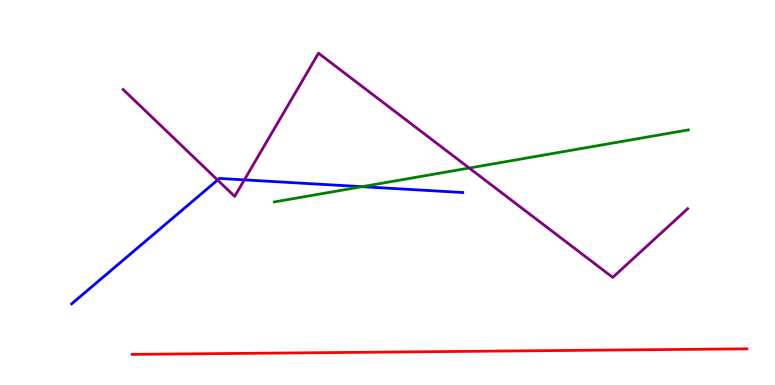[{'lines': ['blue', 'red'], 'intersections': []}, {'lines': ['green', 'red'], 'intersections': []}, {'lines': ['purple', 'red'], 'intersections': []}, {'lines': ['blue', 'green'], 'intersections': [{'x': 4.67, 'y': 5.15}]}, {'lines': ['blue', 'purple'], 'intersections': [{'x': 2.81, 'y': 5.32}, {'x': 3.15, 'y': 5.33}]}, {'lines': ['green', 'purple'], 'intersections': [{'x': 6.05, 'y': 5.64}]}]